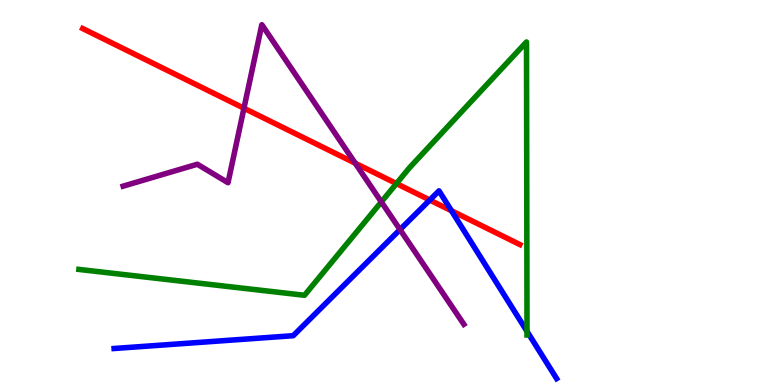[{'lines': ['blue', 'red'], 'intersections': [{'x': 5.55, 'y': 4.8}, {'x': 5.83, 'y': 4.53}]}, {'lines': ['green', 'red'], 'intersections': [{'x': 5.12, 'y': 5.23}]}, {'lines': ['purple', 'red'], 'intersections': [{'x': 3.15, 'y': 7.19}, {'x': 4.58, 'y': 5.76}]}, {'lines': ['blue', 'green'], 'intersections': [{'x': 6.8, 'y': 1.39}]}, {'lines': ['blue', 'purple'], 'intersections': [{'x': 5.16, 'y': 4.04}]}, {'lines': ['green', 'purple'], 'intersections': [{'x': 4.92, 'y': 4.76}]}]